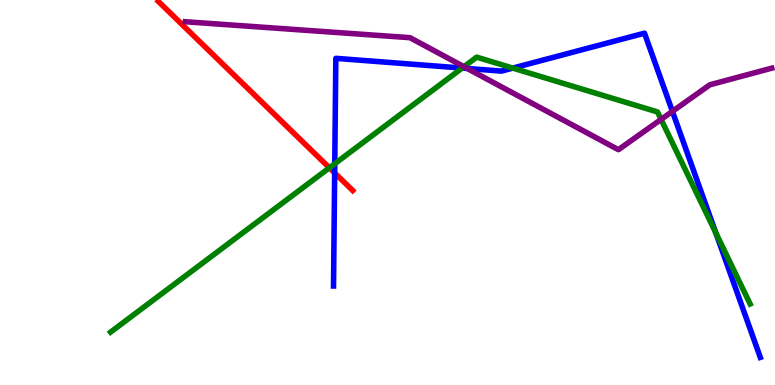[{'lines': ['blue', 'red'], 'intersections': [{'x': 4.32, 'y': 5.51}]}, {'lines': ['green', 'red'], 'intersections': [{'x': 4.25, 'y': 5.64}]}, {'lines': ['purple', 'red'], 'intersections': []}, {'lines': ['blue', 'green'], 'intersections': [{'x': 4.32, 'y': 5.75}, {'x': 5.96, 'y': 8.23}, {'x': 6.62, 'y': 8.23}, {'x': 9.24, 'y': 3.95}]}, {'lines': ['blue', 'purple'], 'intersections': [{'x': 6.03, 'y': 8.22}, {'x': 8.68, 'y': 7.11}]}, {'lines': ['green', 'purple'], 'intersections': [{'x': 5.99, 'y': 8.27}, {'x': 8.53, 'y': 6.9}]}]